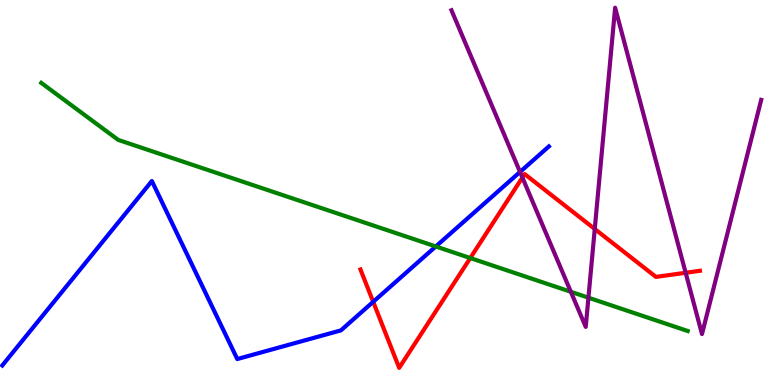[{'lines': ['blue', 'red'], 'intersections': [{'x': 4.82, 'y': 2.16}]}, {'lines': ['green', 'red'], 'intersections': [{'x': 6.07, 'y': 3.3}]}, {'lines': ['purple', 'red'], 'intersections': [{'x': 6.74, 'y': 5.39}, {'x': 7.67, 'y': 4.05}, {'x': 8.85, 'y': 2.91}]}, {'lines': ['blue', 'green'], 'intersections': [{'x': 5.62, 'y': 3.6}]}, {'lines': ['blue', 'purple'], 'intersections': [{'x': 6.71, 'y': 5.53}]}, {'lines': ['green', 'purple'], 'intersections': [{'x': 7.37, 'y': 2.42}, {'x': 7.59, 'y': 2.27}]}]